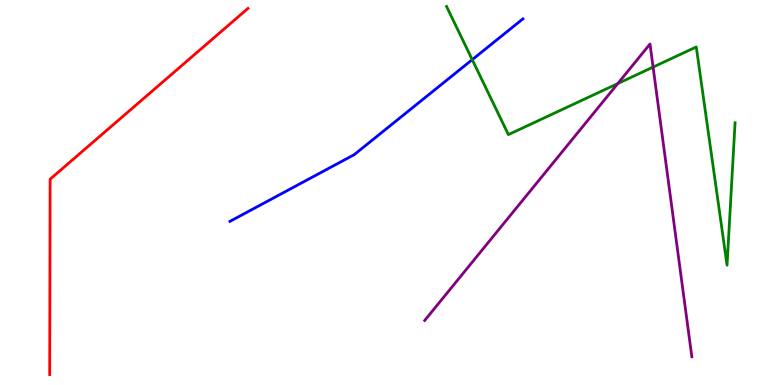[{'lines': ['blue', 'red'], 'intersections': []}, {'lines': ['green', 'red'], 'intersections': []}, {'lines': ['purple', 'red'], 'intersections': []}, {'lines': ['blue', 'green'], 'intersections': [{'x': 6.09, 'y': 8.45}]}, {'lines': ['blue', 'purple'], 'intersections': []}, {'lines': ['green', 'purple'], 'intersections': [{'x': 7.97, 'y': 7.83}, {'x': 8.43, 'y': 8.26}]}]